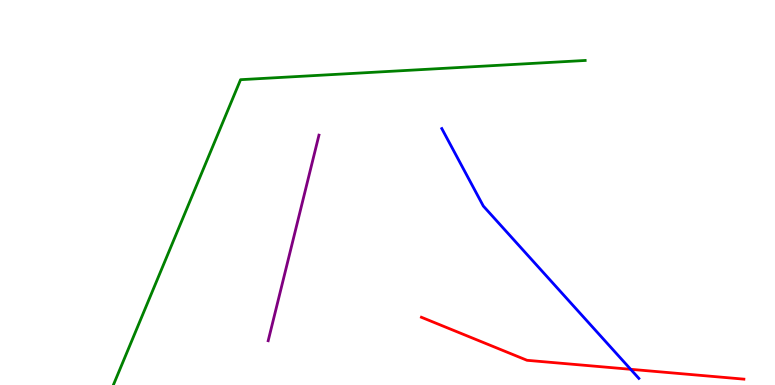[{'lines': ['blue', 'red'], 'intersections': [{'x': 8.14, 'y': 0.408}]}, {'lines': ['green', 'red'], 'intersections': []}, {'lines': ['purple', 'red'], 'intersections': []}, {'lines': ['blue', 'green'], 'intersections': []}, {'lines': ['blue', 'purple'], 'intersections': []}, {'lines': ['green', 'purple'], 'intersections': []}]